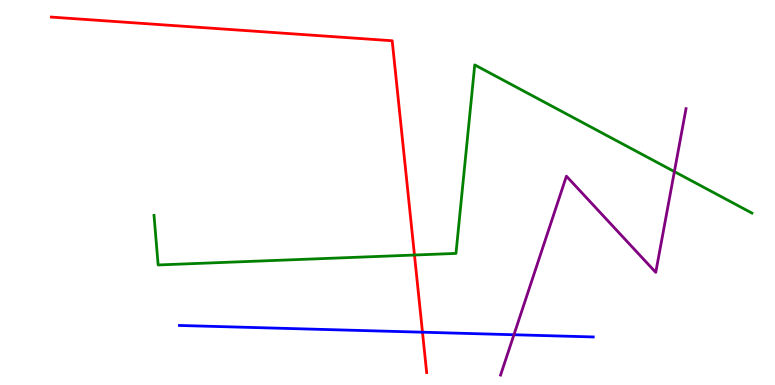[{'lines': ['blue', 'red'], 'intersections': [{'x': 5.45, 'y': 1.37}]}, {'lines': ['green', 'red'], 'intersections': [{'x': 5.35, 'y': 3.38}]}, {'lines': ['purple', 'red'], 'intersections': []}, {'lines': ['blue', 'green'], 'intersections': []}, {'lines': ['blue', 'purple'], 'intersections': [{'x': 6.63, 'y': 1.31}]}, {'lines': ['green', 'purple'], 'intersections': [{'x': 8.7, 'y': 5.54}]}]